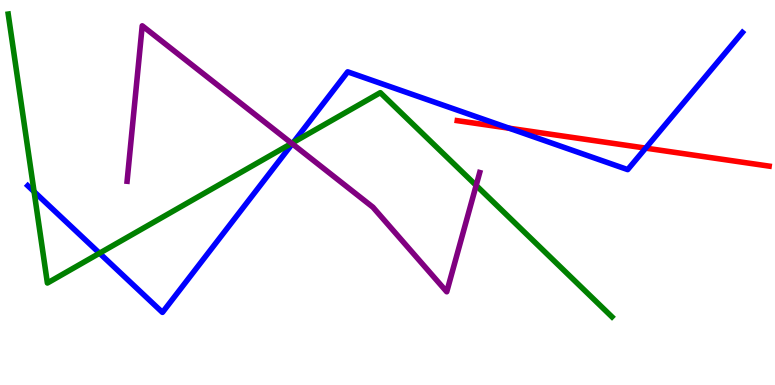[{'lines': ['blue', 'red'], 'intersections': [{'x': 6.57, 'y': 6.67}, {'x': 8.33, 'y': 6.15}]}, {'lines': ['green', 'red'], 'intersections': []}, {'lines': ['purple', 'red'], 'intersections': []}, {'lines': ['blue', 'green'], 'intersections': [{'x': 0.44, 'y': 5.02}, {'x': 1.28, 'y': 3.42}, {'x': 3.79, 'y': 6.3}]}, {'lines': ['blue', 'purple'], 'intersections': [{'x': 3.77, 'y': 6.27}]}, {'lines': ['green', 'purple'], 'intersections': [{'x': 3.76, 'y': 6.28}, {'x': 6.14, 'y': 5.18}]}]